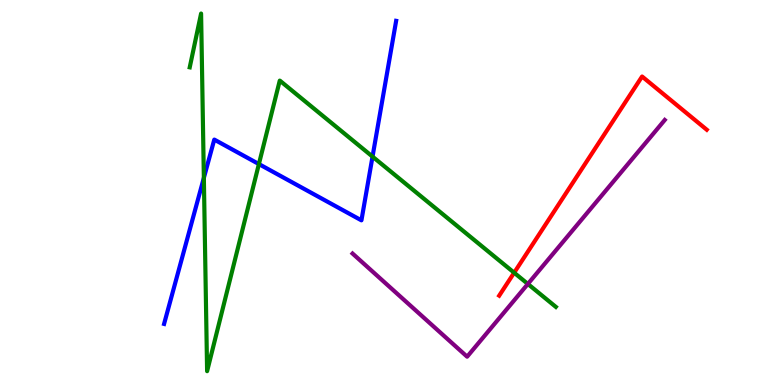[{'lines': ['blue', 'red'], 'intersections': []}, {'lines': ['green', 'red'], 'intersections': [{'x': 6.63, 'y': 2.92}]}, {'lines': ['purple', 'red'], 'intersections': []}, {'lines': ['blue', 'green'], 'intersections': [{'x': 2.63, 'y': 5.38}, {'x': 3.34, 'y': 5.74}, {'x': 4.81, 'y': 5.93}]}, {'lines': ['blue', 'purple'], 'intersections': []}, {'lines': ['green', 'purple'], 'intersections': [{'x': 6.81, 'y': 2.62}]}]